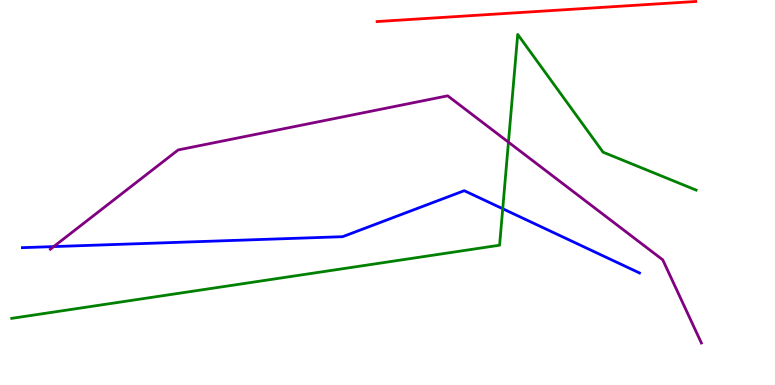[{'lines': ['blue', 'red'], 'intersections': []}, {'lines': ['green', 'red'], 'intersections': []}, {'lines': ['purple', 'red'], 'intersections': []}, {'lines': ['blue', 'green'], 'intersections': [{'x': 6.49, 'y': 4.58}]}, {'lines': ['blue', 'purple'], 'intersections': [{'x': 0.693, 'y': 3.6}]}, {'lines': ['green', 'purple'], 'intersections': [{'x': 6.56, 'y': 6.31}]}]